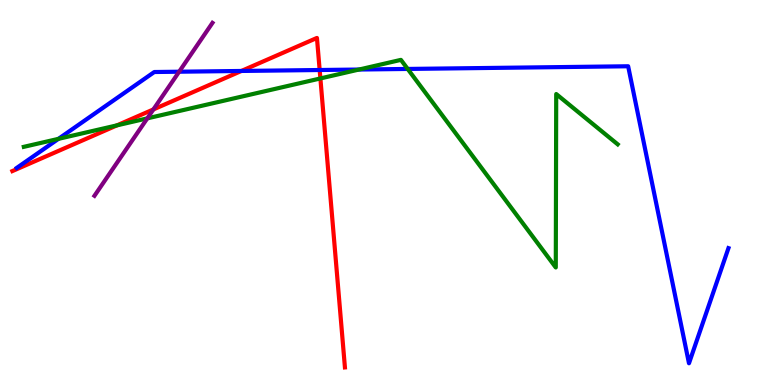[{'lines': ['blue', 'red'], 'intersections': [{'x': 3.11, 'y': 8.16}, {'x': 4.12, 'y': 8.18}]}, {'lines': ['green', 'red'], 'intersections': [{'x': 1.51, 'y': 6.74}, {'x': 4.13, 'y': 7.96}]}, {'lines': ['purple', 'red'], 'intersections': [{'x': 1.98, 'y': 7.16}]}, {'lines': ['blue', 'green'], 'intersections': [{'x': 0.754, 'y': 6.39}, {'x': 4.63, 'y': 8.19}, {'x': 5.26, 'y': 8.21}]}, {'lines': ['blue', 'purple'], 'intersections': [{'x': 2.31, 'y': 8.14}]}, {'lines': ['green', 'purple'], 'intersections': [{'x': 1.9, 'y': 6.93}]}]